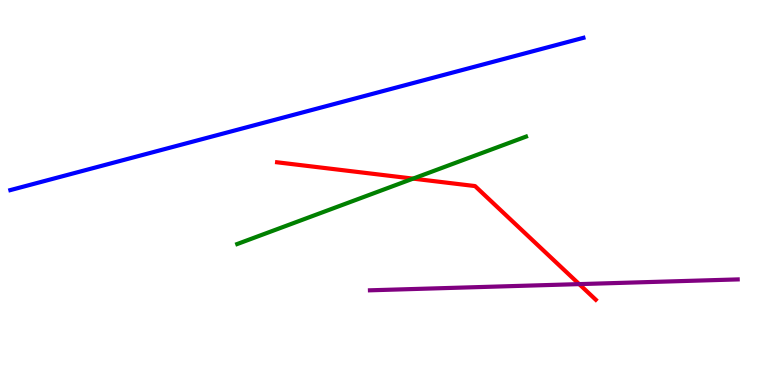[{'lines': ['blue', 'red'], 'intersections': []}, {'lines': ['green', 'red'], 'intersections': [{'x': 5.33, 'y': 5.36}]}, {'lines': ['purple', 'red'], 'intersections': [{'x': 7.47, 'y': 2.62}]}, {'lines': ['blue', 'green'], 'intersections': []}, {'lines': ['blue', 'purple'], 'intersections': []}, {'lines': ['green', 'purple'], 'intersections': []}]